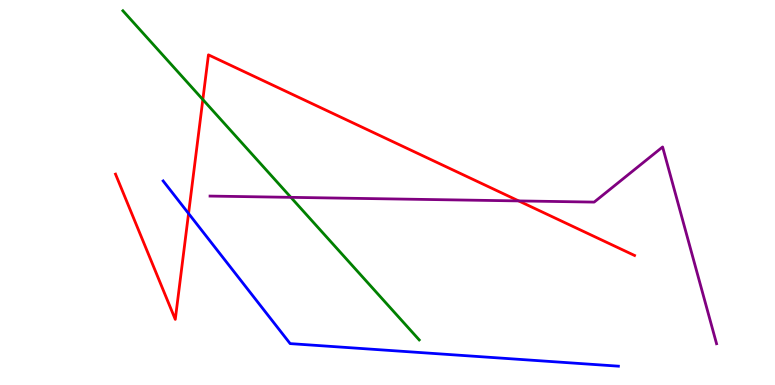[{'lines': ['blue', 'red'], 'intersections': [{'x': 2.43, 'y': 4.45}]}, {'lines': ['green', 'red'], 'intersections': [{'x': 2.62, 'y': 7.41}]}, {'lines': ['purple', 'red'], 'intersections': [{'x': 6.69, 'y': 4.78}]}, {'lines': ['blue', 'green'], 'intersections': []}, {'lines': ['blue', 'purple'], 'intersections': []}, {'lines': ['green', 'purple'], 'intersections': [{'x': 3.75, 'y': 4.87}]}]